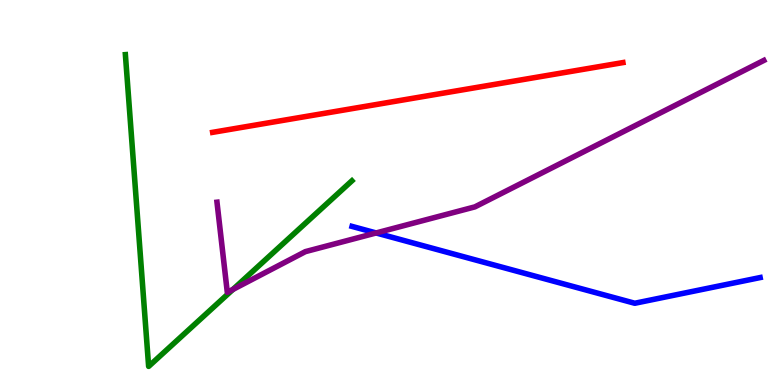[{'lines': ['blue', 'red'], 'intersections': []}, {'lines': ['green', 'red'], 'intersections': []}, {'lines': ['purple', 'red'], 'intersections': []}, {'lines': ['blue', 'green'], 'intersections': []}, {'lines': ['blue', 'purple'], 'intersections': [{'x': 4.85, 'y': 3.95}]}, {'lines': ['green', 'purple'], 'intersections': [{'x': 3.01, 'y': 2.48}]}]